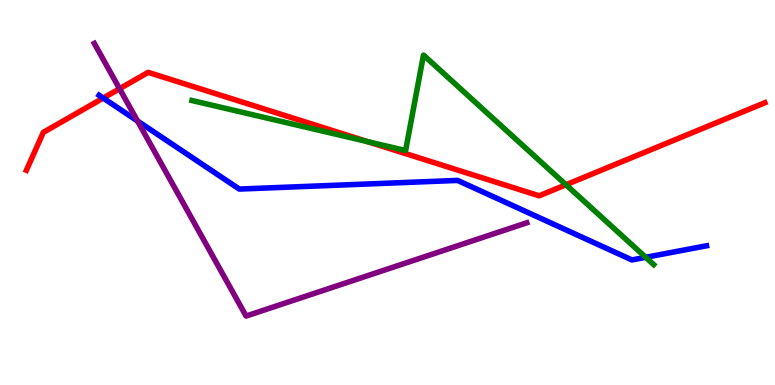[{'lines': ['blue', 'red'], 'intersections': [{'x': 1.33, 'y': 7.45}]}, {'lines': ['green', 'red'], 'intersections': [{'x': 4.74, 'y': 6.32}, {'x': 7.3, 'y': 5.2}]}, {'lines': ['purple', 'red'], 'intersections': [{'x': 1.54, 'y': 7.7}]}, {'lines': ['blue', 'green'], 'intersections': [{'x': 8.33, 'y': 3.32}]}, {'lines': ['blue', 'purple'], 'intersections': [{'x': 1.77, 'y': 6.86}]}, {'lines': ['green', 'purple'], 'intersections': []}]